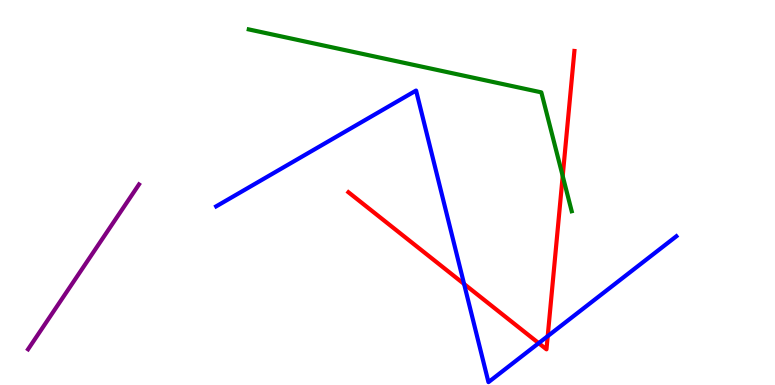[{'lines': ['blue', 'red'], 'intersections': [{'x': 5.99, 'y': 2.62}, {'x': 6.95, 'y': 1.09}, {'x': 7.07, 'y': 1.27}]}, {'lines': ['green', 'red'], 'intersections': [{'x': 7.26, 'y': 5.43}]}, {'lines': ['purple', 'red'], 'intersections': []}, {'lines': ['blue', 'green'], 'intersections': []}, {'lines': ['blue', 'purple'], 'intersections': []}, {'lines': ['green', 'purple'], 'intersections': []}]